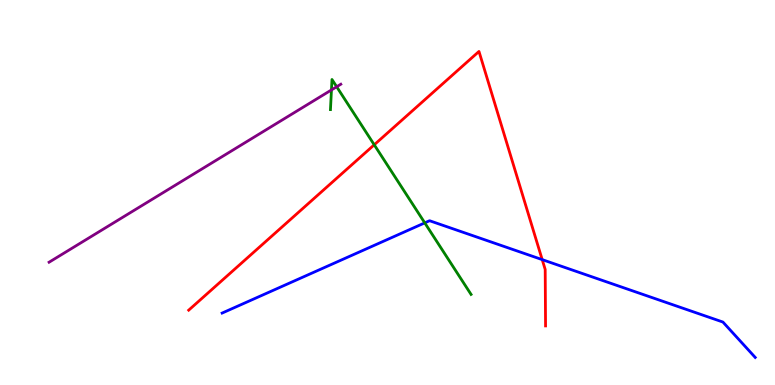[{'lines': ['blue', 'red'], 'intersections': [{'x': 7.0, 'y': 3.26}]}, {'lines': ['green', 'red'], 'intersections': [{'x': 4.83, 'y': 6.24}]}, {'lines': ['purple', 'red'], 'intersections': []}, {'lines': ['blue', 'green'], 'intersections': [{'x': 5.48, 'y': 4.21}]}, {'lines': ['blue', 'purple'], 'intersections': []}, {'lines': ['green', 'purple'], 'intersections': [{'x': 4.28, 'y': 7.66}, {'x': 4.34, 'y': 7.75}]}]